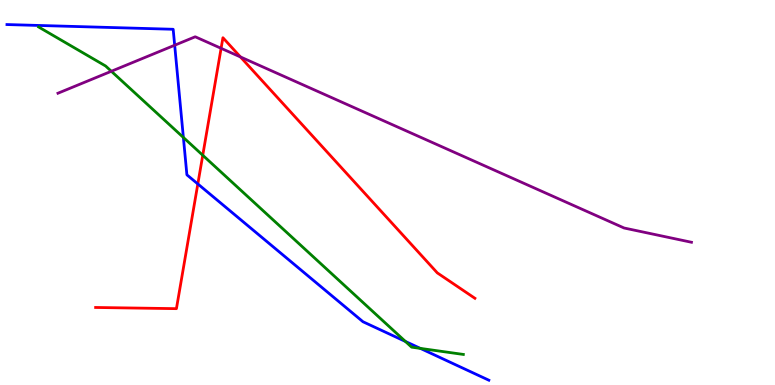[{'lines': ['blue', 'red'], 'intersections': [{'x': 2.55, 'y': 5.22}]}, {'lines': ['green', 'red'], 'intersections': [{'x': 2.62, 'y': 5.97}]}, {'lines': ['purple', 'red'], 'intersections': [{'x': 2.85, 'y': 8.75}, {'x': 3.1, 'y': 8.52}]}, {'lines': ['blue', 'green'], 'intersections': [{'x': 2.37, 'y': 6.43}, {'x': 5.23, 'y': 1.13}, {'x': 5.42, 'y': 0.951}]}, {'lines': ['blue', 'purple'], 'intersections': [{'x': 2.25, 'y': 8.83}]}, {'lines': ['green', 'purple'], 'intersections': [{'x': 1.44, 'y': 8.15}]}]